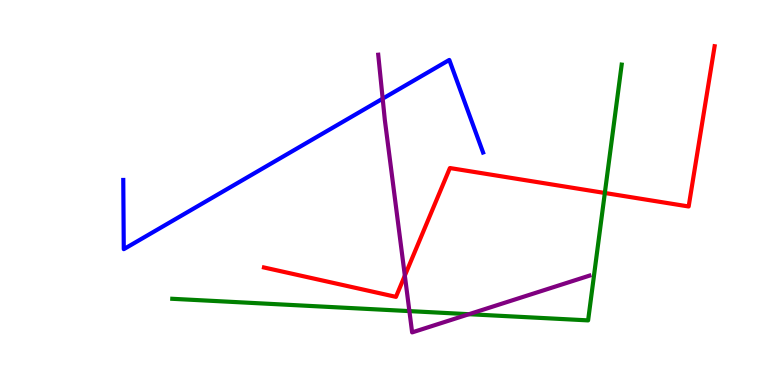[{'lines': ['blue', 'red'], 'intersections': []}, {'lines': ['green', 'red'], 'intersections': [{'x': 7.8, 'y': 4.99}]}, {'lines': ['purple', 'red'], 'intersections': [{'x': 5.22, 'y': 2.84}]}, {'lines': ['blue', 'green'], 'intersections': []}, {'lines': ['blue', 'purple'], 'intersections': [{'x': 4.94, 'y': 7.44}]}, {'lines': ['green', 'purple'], 'intersections': [{'x': 5.28, 'y': 1.92}, {'x': 6.05, 'y': 1.84}]}]